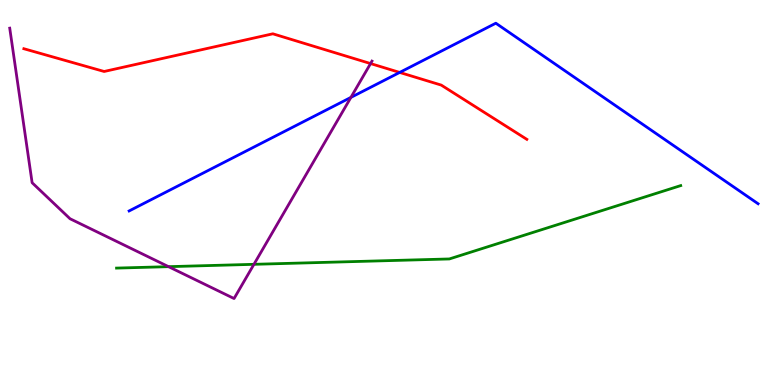[{'lines': ['blue', 'red'], 'intersections': [{'x': 5.16, 'y': 8.12}]}, {'lines': ['green', 'red'], 'intersections': []}, {'lines': ['purple', 'red'], 'intersections': [{'x': 4.78, 'y': 8.35}]}, {'lines': ['blue', 'green'], 'intersections': []}, {'lines': ['blue', 'purple'], 'intersections': [{'x': 4.53, 'y': 7.47}]}, {'lines': ['green', 'purple'], 'intersections': [{'x': 2.17, 'y': 3.07}, {'x': 3.28, 'y': 3.13}]}]